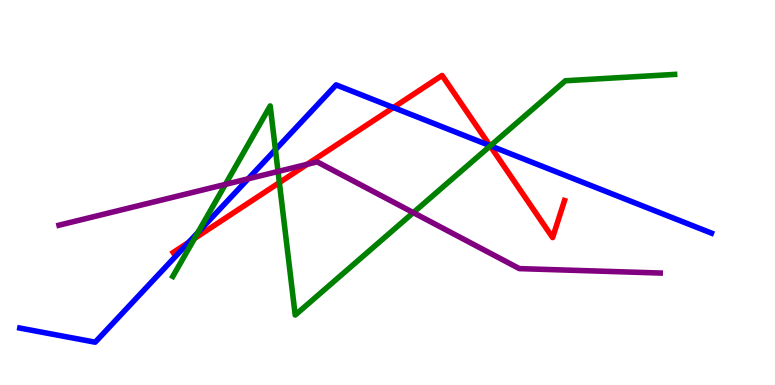[{'lines': ['blue', 'red'], 'intersections': [{'x': 2.44, 'y': 3.71}, {'x': 5.08, 'y': 7.21}, {'x': 6.32, 'y': 6.22}]}, {'lines': ['green', 'red'], 'intersections': [{'x': 2.51, 'y': 3.81}, {'x': 3.6, 'y': 5.26}, {'x': 6.32, 'y': 6.21}]}, {'lines': ['purple', 'red'], 'intersections': [{'x': 3.96, 'y': 5.73}]}, {'lines': ['blue', 'green'], 'intersections': [{'x': 2.55, 'y': 3.96}, {'x': 3.55, 'y': 6.11}, {'x': 6.33, 'y': 6.21}]}, {'lines': ['blue', 'purple'], 'intersections': [{'x': 3.2, 'y': 5.36}]}, {'lines': ['green', 'purple'], 'intersections': [{'x': 2.91, 'y': 5.21}, {'x': 3.59, 'y': 5.55}, {'x': 5.33, 'y': 4.48}]}]